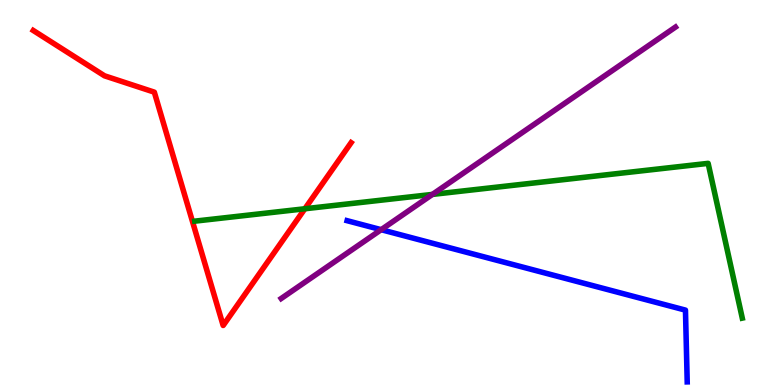[{'lines': ['blue', 'red'], 'intersections': []}, {'lines': ['green', 'red'], 'intersections': [{'x': 3.93, 'y': 4.58}]}, {'lines': ['purple', 'red'], 'intersections': []}, {'lines': ['blue', 'green'], 'intersections': []}, {'lines': ['blue', 'purple'], 'intersections': [{'x': 4.92, 'y': 4.03}]}, {'lines': ['green', 'purple'], 'intersections': [{'x': 5.58, 'y': 4.95}]}]